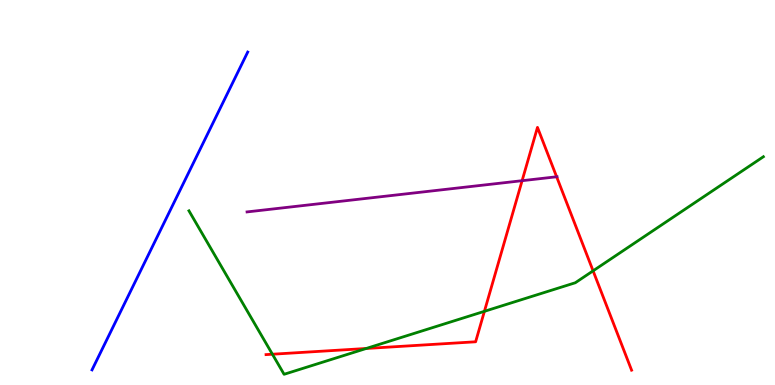[{'lines': ['blue', 'red'], 'intersections': []}, {'lines': ['green', 'red'], 'intersections': [{'x': 3.51, 'y': 0.799}, {'x': 4.73, 'y': 0.948}, {'x': 6.25, 'y': 1.91}, {'x': 7.65, 'y': 2.97}]}, {'lines': ['purple', 'red'], 'intersections': [{'x': 6.74, 'y': 5.31}, {'x': 7.18, 'y': 5.41}]}, {'lines': ['blue', 'green'], 'intersections': []}, {'lines': ['blue', 'purple'], 'intersections': []}, {'lines': ['green', 'purple'], 'intersections': []}]